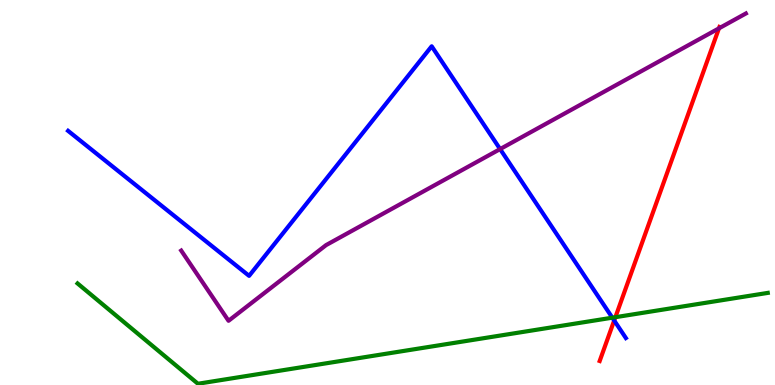[{'lines': ['blue', 'red'], 'intersections': [{'x': 7.93, 'y': 1.67}]}, {'lines': ['green', 'red'], 'intersections': [{'x': 7.94, 'y': 1.76}]}, {'lines': ['purple', 'red'], 'intersections': [{'x': 9.28, 'y': 9.26}]}, {'lines': ['blue', 'green'], 'intersections': [{'x': 7.9, 'y': 1.75}]}, {'lines': ['blue', 'purple'], 'intersections': [{'x': 6.45, 'y': 6.13}]}, {'lines': ['green', 'purple'], 'intersections': []}]